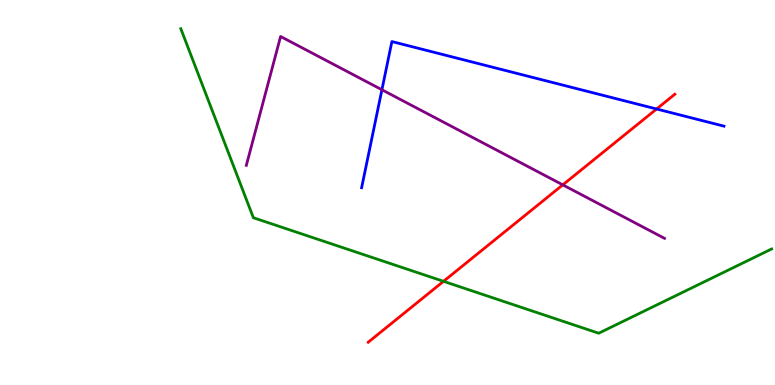[{'lines': ['blue', 'red'], 'intersections': [{'x': 8.47, 'y': 7.17}]}, {'lines': ['green', 'red'], 'intersections': [{'x': 5.72, 'y': 2.69}]}, {'lines': ['purple', 'red'], 'intersections': [{'x': 7.26, 'y': 5.2}]}, {'lines': ['blue', 'green'], 'intersections': []}, {'lines': ['blue', 'purple'], 'intersections': [{'x': 4.93, 'y': 7.67}]}, {'lines': ['green', 'purple'], 'intersections': []}]